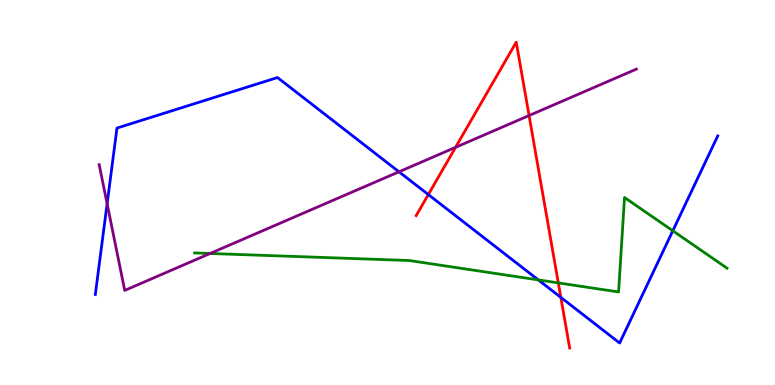[{'lines': ['blue', 'red'], 'intersections': [{'x': 5.53, 'y': 4.95}, {'x': 7.24, 'y': 2.28}]}, {'lines': ['green', 'red'], 'intersections': [{'x': 7.2, 'y': 2.65}]}, {'lines': ['purple', 'red'], 'intersections': [{'x': 5.88, 'y': 6.17}, {'x': 6.83, 'y': 7.0}]}, {'lines': ['blue', 'green'], 'intersections': [{'x': 6.95, 'y': 2.73}, {'x': 8.68, 'y': 4.01}]}, {'lines': ['blue', 'purple'], 'intersections': [{'x': 1.38, 'y': 4.71}, {'x': 5.15, 'y': 5.54}]}, {'lines': ['green', 'purple'], 'intersections': [{'x': 2.71, 'y': 3.42}]}]